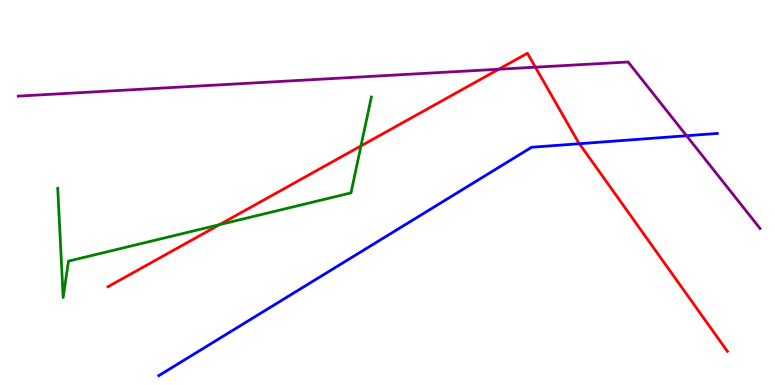[{'lines': ['blue', 'red'], 'intersections': [{'x': 7.48, 'y': 6.27}]}, {'lines': ['green', 'red'], 'intersections': [{'x': 2.83, 'y': 4.16}, {'x': 4.66, 'y': 6.21}]}, {'lines': ['purple', 'red'], 'intersections': [{'x': 6.44, 'y': 8.2}, {'x': 6.91, 'y': 8.26}]}, {'lines': ['blue', 'green'], 'intersections': []}, {'lines': ['blue', 'purple'], 'intersections': [{'x': 8.86, 'y': 6.47}]}, {'lines': ['green', 'purple'], 'intersections': []}]